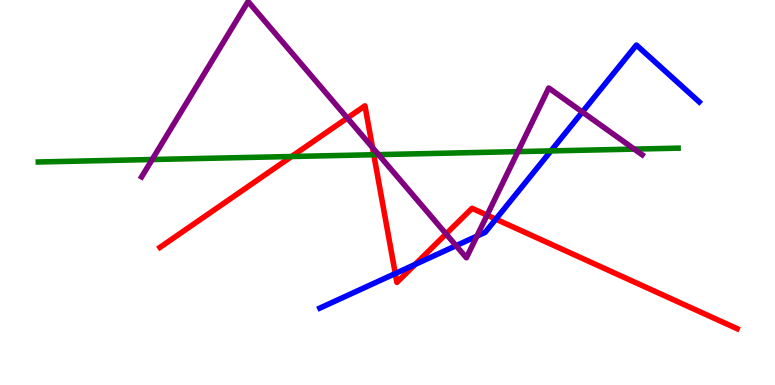[{'lines': ['blue', 'red'], 'intersections': [{'x': 5.1, 'y': 2.9}, {'x': 5.36, 'y': 3.13}, {'x': 6.4, 'y': 4.31}]}, {'lines': ['green', 'red'], 'intersections': [{'x': 3.76, 'y': 5.93}, {'x': 4.82, 'y': 5.98}]}, {'lines': ['purple', 'red'], 'intersections': [{'x': 4.48, 'y': 6.93}, {'x': 4.81, 'y': 6.17}, {'x': 5.76, 'y': 3.92}, {'x': 6.28, 'y': 4.41}]}, {'lines': ['blue', 'green'], 'intersections': [{'x': 7.11, 'y': 6.08}]}, {'lines': ['blue', 'purple'], 'intersections': [{'x': 5.88, 'y': 3.62}, {'x': 6.15, 'y': 3.87}, {'x': 7.51, 'y': 7.09}]}, {'lines': ['green', 'purple'], 'intersections': [{'x': 1.96, 'y': 5.86}, {'x': 4.88, 'y': 5.98}, {'x': 6.68, 'y': 6.06}, {'x': 8.18, 'y': 6.13}]}]